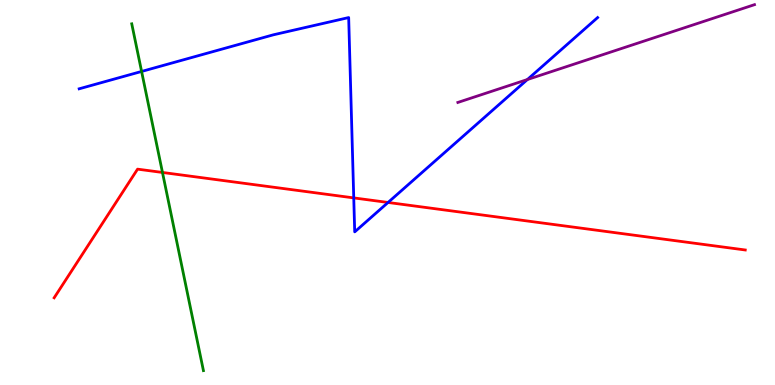[{'lines': ['blue', 'red'], 'intersections': [{'x': 4.56, 'y': 4.86}, {'x': 5.01, 'y': 4.74}]}, {'lines': ['green', 'red'], 'intersections': [{'x': 2.1, 'y': 5.52}]}, {'lines': ['purple', 'red'], 'intersections': []}, {'lines': ['blue', 'green'], 'intersections': [{'x': 1.83, 'y': 8.14}]}, {'lines': ['blue', 'purple'], 'intersections': [{'x': 6.81, 'y': 7.93}]}, {'lines': ['green', 'purple'], 'intersections': []}]